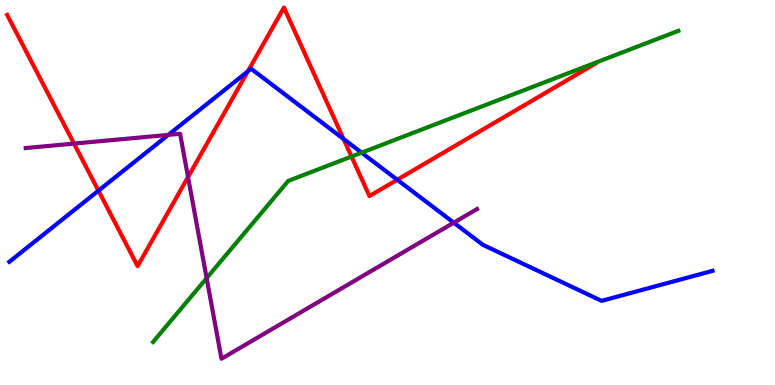[{'lines': ['blue', 'red'], 'intersections': [{'x': 1.27, 'y': 5.05}, {'x': 3.2, 'y': 8.15}, {'x': 4.43, 'y': 6.39}, {'x': 5.13, 'y': 5.33}]}, {'lines': ['green', 'red'], 'intersections': [{'x': 4.54, 'y': 5.93}]}, {'lines': ['purple', 'red'], 'intersections': [{'x': 0.955, 'y': 6.27}, {'x': 2.43, 'y': 5.4}]}, {'lines': ['blue', 'green'], 'intersections': [{'x': 4.67, 'y': 6.03}]}, {'lines': ['blue', 'purple'], 'intersections': [{'x': 2.17, 'y': 6.5}, {'x': 5.86, 'y': 4.22}]}, {'lines': ['green', 'purple'], 'intersections': [{'x': 2.67, 'y': 2.78}]}]